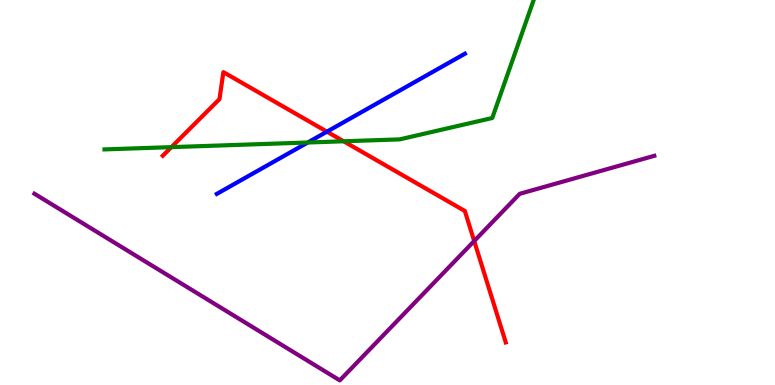[{'lines': ['blue', 'red'], 'intersections': [{'x': 4.22, 'y': 6.58}]}, {'lines': ['green', 'red'], 'intersections': [{'x': 2.21, 'y': 6.18}, {'x': 4.43, 'y': 6.33}]}, {'lines': ['purple', 'red'], 'intersections': [{'x': 6.12, 'y': 3.74}]}, {'lines': ['blue', 'green'], 'intersections': [{'x': 3.97, 'y': 6.3}]}, {'lines': ['blue', 'purple'], 'intersections': []}, {'lines': ['green', 'purple'], 'intersections': []}]